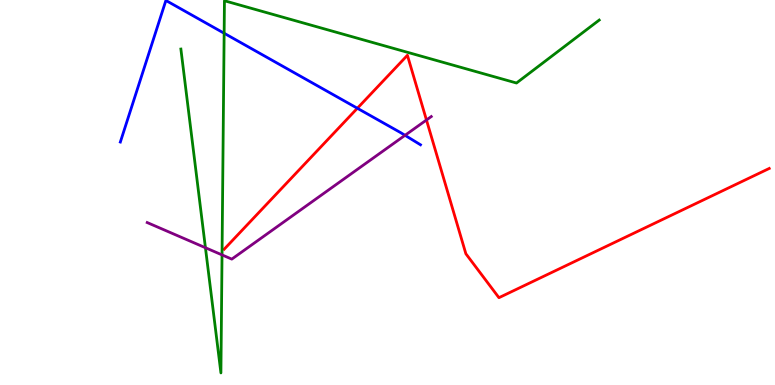[{'lines': ['blue', 'red'], 'intersections': [{'x': 4.61, 'y': 7.19}]}, {'lines': ['green', 'red'], 'intersections': []}, {'lines': ['purple', 'red'], 'intersections': [{'x': 5.5, 'y': 6.88}]}, {'lines': ['blue', 'green'], 'intersections': [{'x': 2.89, 'y': 9.14}]}, {'lines': ['blue', 'purple'], 'intersections': [{'x': 5.23, 'y': 6.49}]}, {'lines': ['green', 'purple'], 'intersections': [{'x': 2.65, 'y': 3.57}, {'x': 2.86, 'y': 3.38}]}]